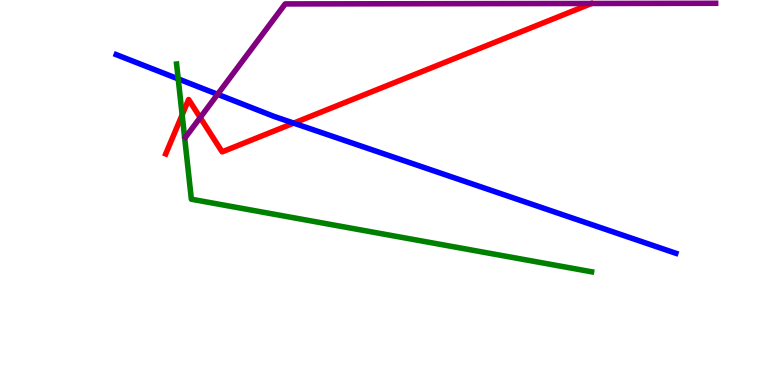[{'lines': ['blue', 'red'], 'intersections': [{'x': 3.79, 'y': 6.8}]}, {'lines': ['green', 'red'], 'intersections': [{'x': 2.35, 'y': 7.02}]}, {'lines': ['purple', 'red'], 'intersections': [{'x': 2.58, 'y': 6.95}]}, {'lines': ['blue', 'green'], 'intersections': [{'x': 2.3, 'y': 7.95}]}, {'lines': ['blue', 'purple'], 'intersections': [{'x': 2.81, 'y': 7.55}]}, {'lines': ['green', 'purple'], 'intersections': []}]